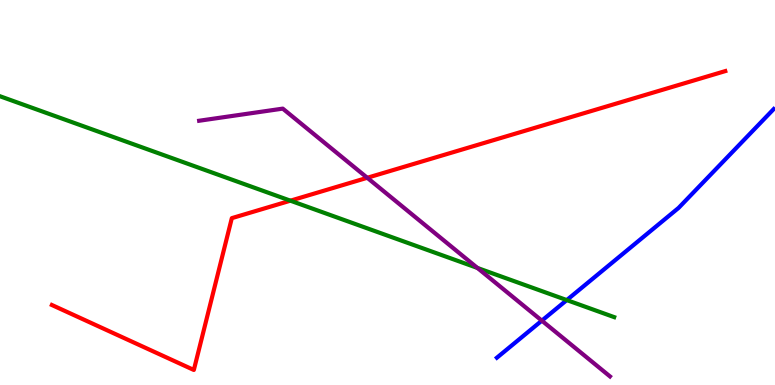[{'lines': ['blue', 'red'], 'intersections': []}, {'lines': ['green', 'red'], 'intersections': [{'x': 3.75, 'y': 4.79}]}, {'lines': ['purple', 'red'], 'intersections': [{'x': 4.74, 'y': 5.38}]}, {'lines': ['blue', 'green'], 'intersections': [{'x': 7.31, 'y': 2.21}]}, {'lines': ['blue', 'purple'], 'intersections': [{'x': 6.99, 'y': 1.67}]}, {'lines': ['green', 'purple'], 'intersections': [{'x': 6.16, 'y': 3.04}]}]